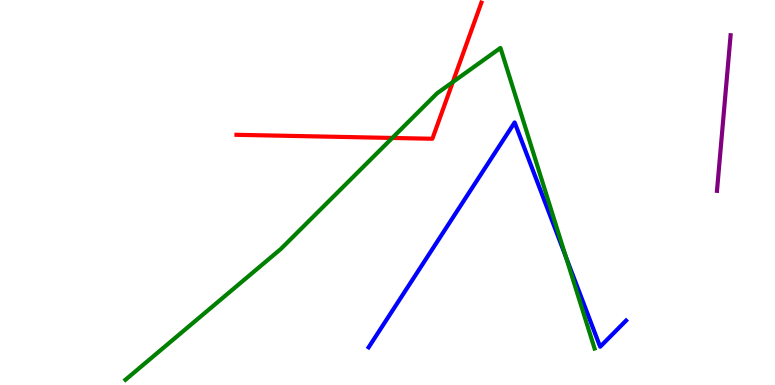[{'lines': ['blue', 'red'], 'intersections': []}, {'lines': ['green', 'red'], 'intersections': [{'x': 5.06, 'y': 6.42}, {'x': 5.84, 'y': 7.87}]}, {'lines': ['purple', 'red'], 'intersections': []}, {'lines': ['blue', 'green'], 'intersections': [{'x': 7.3, 'y': 3.32}]}, {'lines': ['blue', 'purple'], 'intersections': []}, {'lines': ['green', 'purple'], 'intersections': []}]